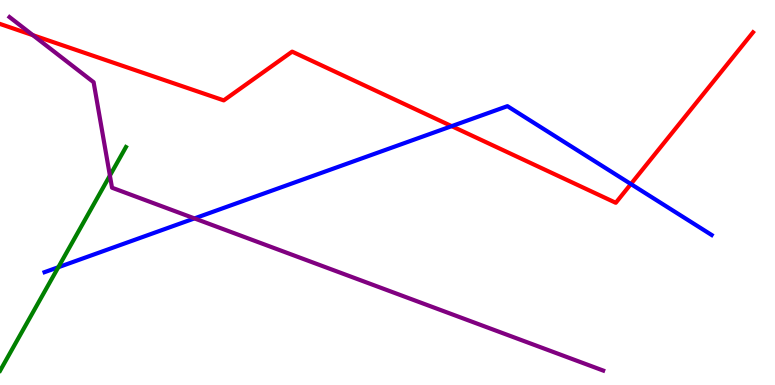[{'lines': ['blue', 'red'], 'intersections': [{'x': 5.83, 'y': 6.72}, {'x': 8.14, 'y': 5.22}]}, {'lines': ['green', 'red'], 'intersections': []}, {'lines': ['purple', 'red'], 'intersections': [{'x': 0.424, 'y': 9.09}]}, {'lines': ['blue', 'green'], 'intersections': [{'x': 0.752, 'y': 3.06}]}, {'lines': ['blue', 'purple'], 'intersections': [{'x': 2.51, 'y': 4.33}]}, {'lines': ['green', 'purple'], 'intersections': [{'x': 1.42, 'y': 5.44}]}]